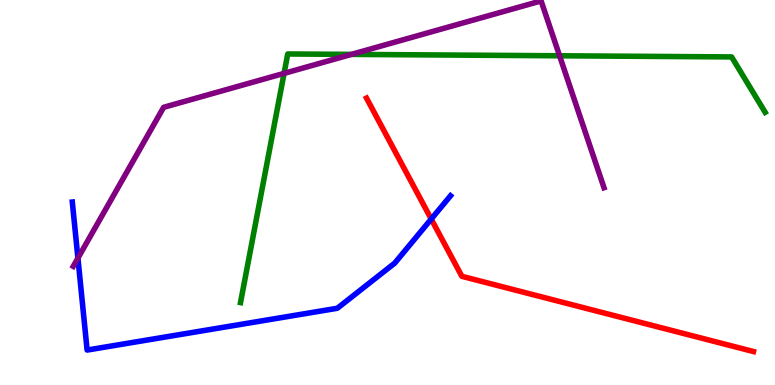[{'lines': ['blue', 'red'], 'intersections': [{'x': 5.56, 'y': 4.31}]}, {'lines': ['green', 'red'], 'intersections': []}, {'lines': ['purple', 'red'], 'intersections': []}, {'lines': ['blue', 'green'], 'intersections': []}, {'lines': ['blue', 'purple'], 'intersections': [{'x': 1.01, 'y': 3.3}]}, {'lines': ['green', 'purple'], 'intersections': [{'x': 3.67, 'y': 8.09}, {'x': 4.53, 'y': 8.59}, {'x': 7.22, 'y': 8.55}]}]